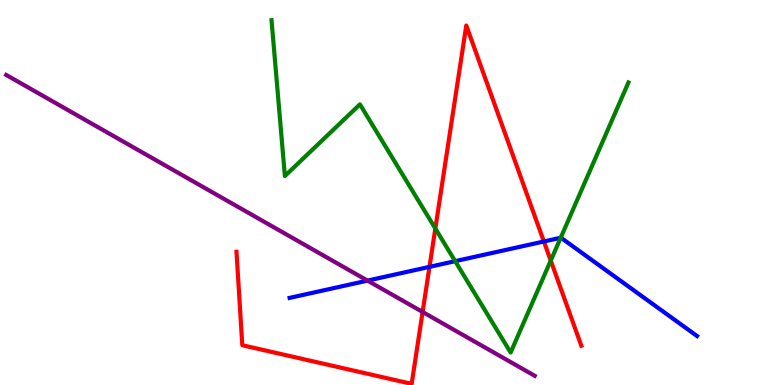[{'lines': ['blue', 'red'], 'intersections': [{'x': 5.54, 'y': 3.07}, {'x': 7.02, 'y': 3.73}]}, {'lines': ['green', 'red'], 'intersections': [{'x': 5.62, 'y': 4.06}, {'x': 7.11, 'y': 3.23}]}, {'lines': ['purple', 'red'], 'intersections': [{'x': 5.45, 'y': 1.9}]}, {'lines': ['blue', 'green'], 'intersections': [{'x': 5.87, 'y': 3.22}, {'x': 7.23, 'y': 3.82}]}, {'lines': ['blue', 'purple'], 'intersections': [{'x': 4.74, 'y': 2.71}]}, {'lines': ['green', 'purple'], 'intersections': []}]